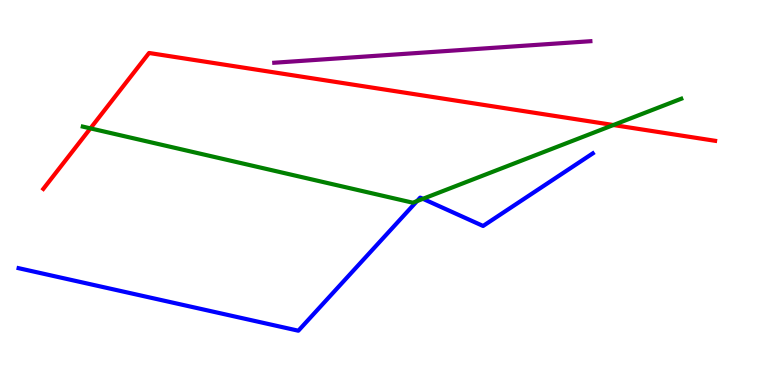[{'lines': ['blue', 'red'], 'intersections': []}, {'lines': ['green', 'red'], 'intersections': [{'x': 1.17, 'y': 6.67}, {'x': 7.91, 'y': 6.75}]}, {'lines': ['purple', 'red'], 'intersections': []}, {'lines': ['blue', 'green'], 'intersections': [{'x': 5.38, 'y': 4.78}, {'x': 5.46, 'y': 4.84}]}, {'lines': ['blue', 'purple'], 'intersections': []}, {'lines': ['green', 'purple'], 'intersections': []}]